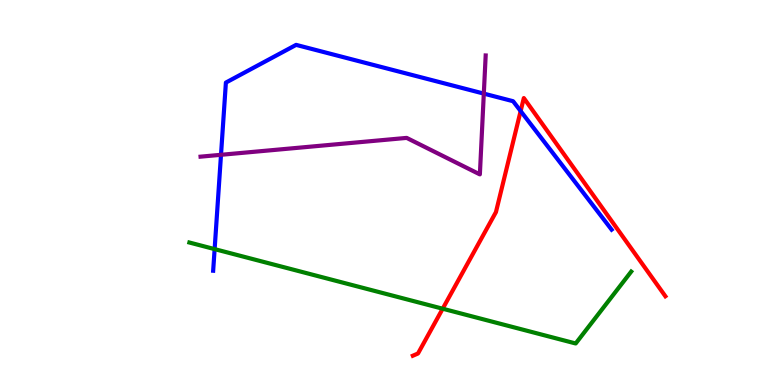[{'lines': ['blue', 'red'], 'intersections': [{'x': 6.72, 'y': 7.12}]}, {'lines': ['green', 'red'], 'intersections': [{'x': 5.71, 'y': 1.98}]}, {'lines': ['purple', 'red'], 'intersections': []}, {'lines': ['blue', 'green'], 'intersections': [{'x': 2.77, 'y': 3.53}]}, {'lines': ['blue', 'purple'], 'intersections': [{'x': 2.85, 'y': 5.98}, {'x': 6.24, 'y': 7.57}]}, {'lines': ['green', 'purple'], 'intersections': []}]